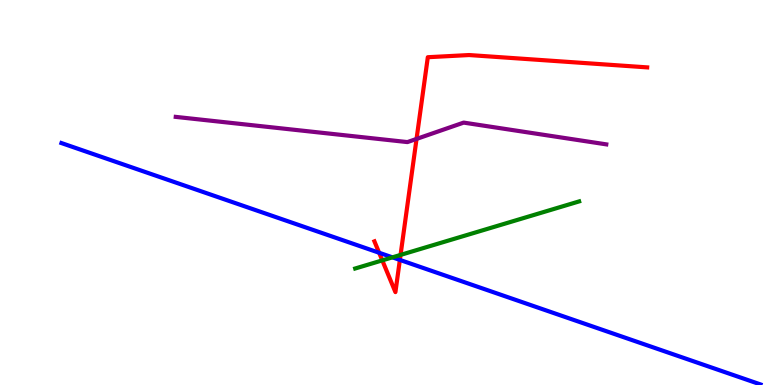[{'lines': ['blue', 'red'], 'intersections': [{'x': 4.89, 'y': 3.44}, {'x': 5.16, 'y': 3.25}]}, {'lines': ['green', 'red'], 'intersections': [{'x': 4.93, 'y': 3.24}, {'x': 5.17, 'y': 3.38}]}, {'lines': ['purple', 'red'], 'intersections': [{'x': 5.37, 'y': 6.39}]}, {'lines': ['blue', 'green'], 'intersections': [{'x': 5.06, 'y': 3.32}]}, {'lines': ['blue', 'purple'], 'intersections': []}, {'lines': ['green', 'purple'], 'intersections': []}]